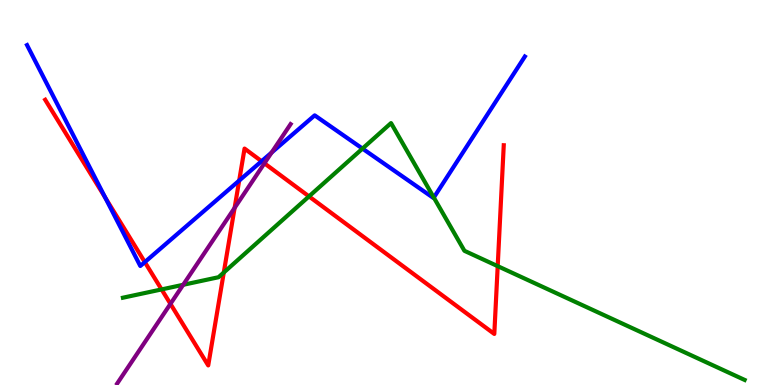[{'lines': ['blue', 'red'], 'intersections': [{'x': 1.36, 'y': 4.87}, {'x': 1.87, 'y': 3.19}, {'x': 3.09, 'y': 5.31}, {'x': 3.38, 'y': 5.81}]}, {'lines': ['green', 'red'], 'intersections': [{'x': 2.08, 'y': 2.48}, {'x': 2.89, 'y': 2.92}, {'x': 3.99, 'y': 4.9}, {'x': 6.42, 'y': 3.09}]}, {'lines': ['purple', 'red'], 'intersections': [{'x': 2.2, 'y': 2.11}, {'x': 3.03, 'y': 4.6}, {'x': 3.41, 'y': 5.76}]}, {'lines': ['blue', 'green'], 'intersections': [{'x': 4.68, 'y': 6.14}, {'x': 5.6, 'y': 4.87}]}, {'lines': ['blue', 'purple'], 'intersections': [{'x': 3.5, 'y': 6.04}]}, {'lines': ['green', 'purple'], 'intersections': [{'x': 2.36, 'y': 2.6}]}]